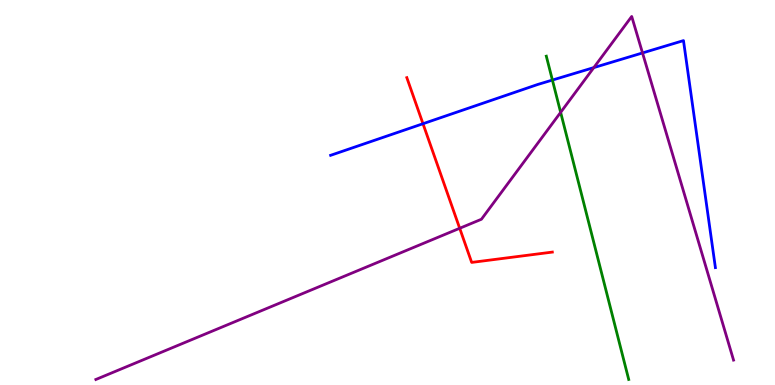[{'lines': ['blue', 'red'], 'intersections': [{'x': 5.46, 'y': 6.79}]}, {'lines': ['green', 'red'], 'intersections': []}, {'lines': ['purple', 'red'], 'intersections': [{'x': 5.93, 'y': 4.07}]}, {'lines': ['blue', 'green'], 'intersections': [{'x': 7.13, 'y': 7.92}]}, {'lines': ['blue', 'purple'], 'intersections': [{'x': 7.66, 'y': 8.24}, {'x': 8.29, 'y': 8.62}]}, {'lines': ['green', 'purple'], 'intersections': [{'x': 7.23, 'y': 7.08}]}]